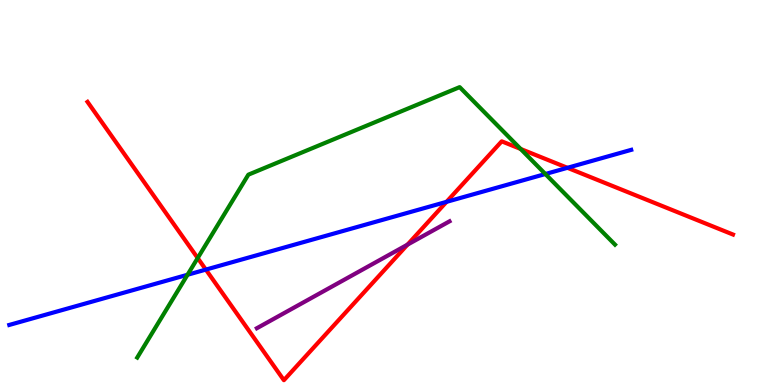[{'lines': ['blue', 'red'], 'intersections': [{'x': 2.66, 'y': 3.0}, {'x': 5.76, 'y': 4.76}, {'x': 7.32, 'y': 5.64}]}, {'lines': ['green', 'red'], 'intersections': [{'x': 2.55, 'y': 3.3}, {'x': 6.72, 'y': 6.13}]}, {'lines': ['purple', 'red'], 'intersections': [{'x': 5.26, 'y': 3.65}]}, {'lines': ['blue', 'green'], 'intersections': [{'x': 2.42, 'y': 2.86}, {'x': 7.04, 'y': 5.48}]}, {'lines': ['blue', 'purple'], 'intersections': []}, {'lines': ['green', 'purple'], 'intersections': []}]